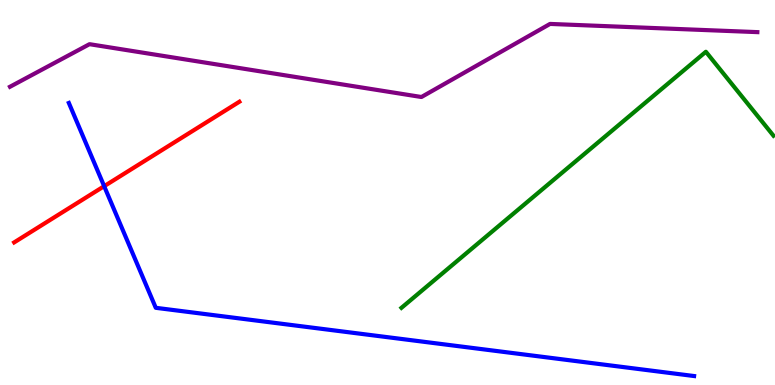[{'lines': ['blue', 'red'], 'intersections': [{'x': 1.34, 'y': 5.16}]}, {'lines': ['green', 'red'], 'intersections': []}, {'lines': ['purple', 'red'], 'intersections': []}, {'lines': ['blue', 'green'], 'intersections': []}, {'lines': ['blue', 'purple'], 'intersections': []}, {'lines': ['green', 'purple'], 'intersections': []}]